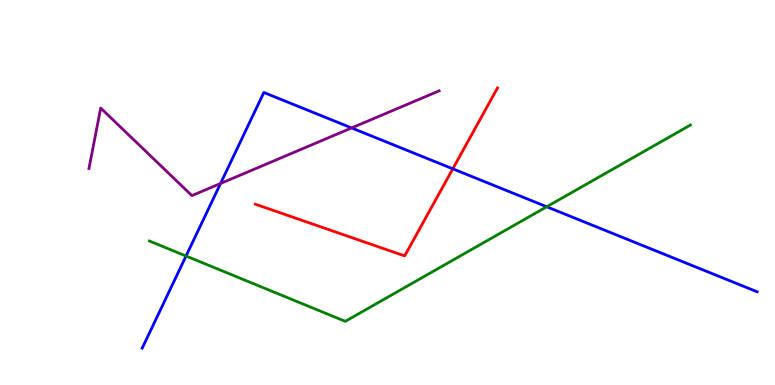[{'lines': ['blue', 'red'], 'intersections': [{'x': 5.84, 'y': 5.62}]}, {'lines': ['green', 'red'], 'intersections': []}, {'lines': ['purple', 'red'], 'intersections': []}, {'lines': ['blue', 'green'], 'intersections': [{'x': 2.4, 'y': 3.35}, {'x': 7.05, 'y': 4.63}]}, {'lines': ['blue', 'purple'], 'intersections': [{'x': 2.85, 'y': 5.23}, {'x': 4.54, 'y': 6.68}]}, {'lines': ['green', 'purple'], 'intersections': []}]